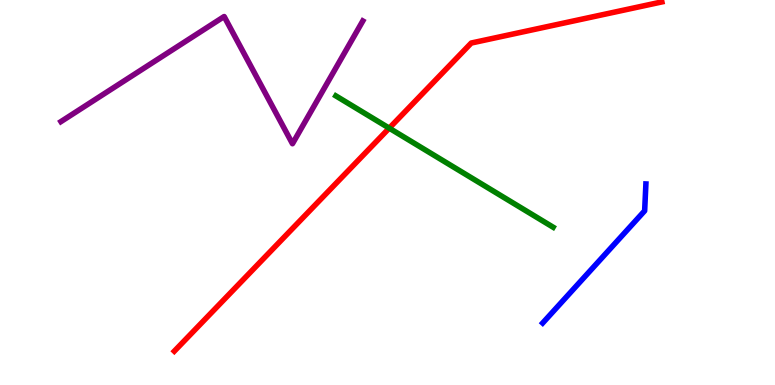[{'lines': ['blue', 'red'], 'intersections': []}, {'lines': ['green', 'red'], 'intersections': [{'x': 5.02, 'y': 6.67}]}, {'lines': ['purple', 'red'], 'intersections': []}, {'lines': ['blue', 'green'], 'intersections': []}, {'lines': ['blue', 'purple'], 'intersections': []}, {'lines': ['green', 'purple'], 'intersections': []}]